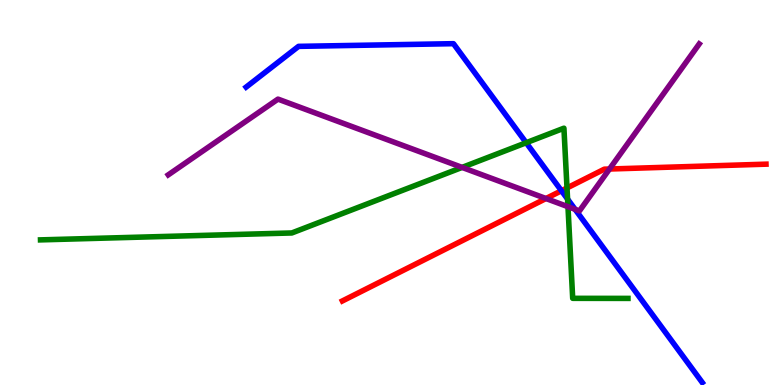[{'lines': ['blue', 'red'], 'intersections': [{'x': 7.24, 'y': 5.05}]}, {'lines': ['green', 'red'], 'intersections': [{'x': 7.32, 'y': 5.12}]}, {'lines': ['purple', 'red'], 'intersections': [{'x': 7.04, 'y': 4.84}, {'x': 7.86, 'y': 5.61}]}, {'lines': ['blue', 'green'], 'intersections': [{'x': 6.79, 'y': 6.29}, {'x': 7.32, 'y': 4.83}]}, {'lines': ['blue', 'purple'], 'intersections': [{'x': 7.42, 'y': 4.56}]}, {'lines': ['green', 'purple'], 'intersections': [{'x': 5.96, 'y': 5.65}, {'x': 7.33, 'y': 4.63}]}]